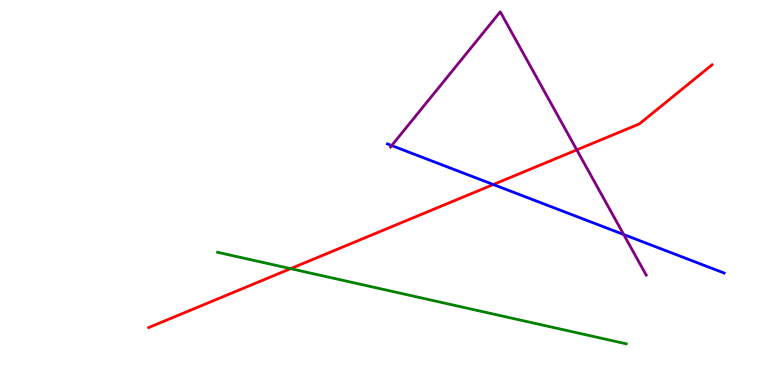[{'lines': ['blue', 'red'], 'intersections': [{'x': 6.37, 'y': 5.21}]}, {'lines': ['green', 'red'], 'intersections': [{'x': 3.75, 'y': 3.02}]}, {'lines': ['purple', 'red'], 'intersections': [{'x': 7.44, 'y': 6.11}]}, {'lines': ['blue', 'green'], 'intersections': []}, {'lines': ['blue', 'purple'], 'intersections': [{'x': 5.05, 'y': 6.22}, {'x': 8.05, 'y': 3.91}]}, {'lines': ['green', 'purple'], 'intersections': []}]